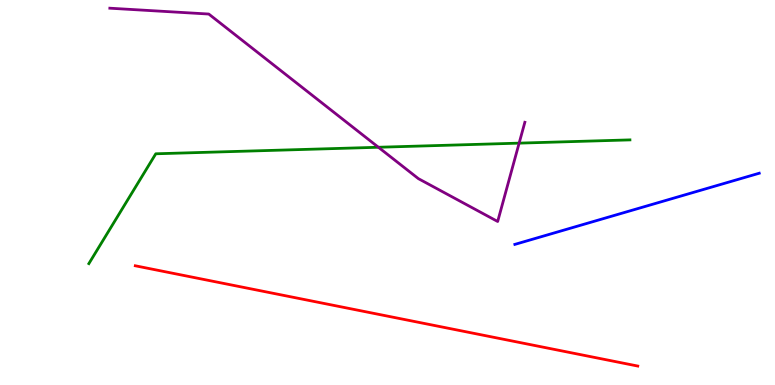[{'lines': ['blue', 'red'], 'intersections': []}, {'lines': ['green', 'red'], 'intersections': []}, {'lines': ['purple', 'red'], 'intersections': []}, {'lines': ['blue', 'green'], 'intersections': []}, {'lines': ['blue', 'purple'], 'intersections': []}, {'lines': ['green', 'purple'], 'intersections': [{'x': 4.88, 'y': 6.18}, {'x': 6.7, 'y': 6.28}]}]